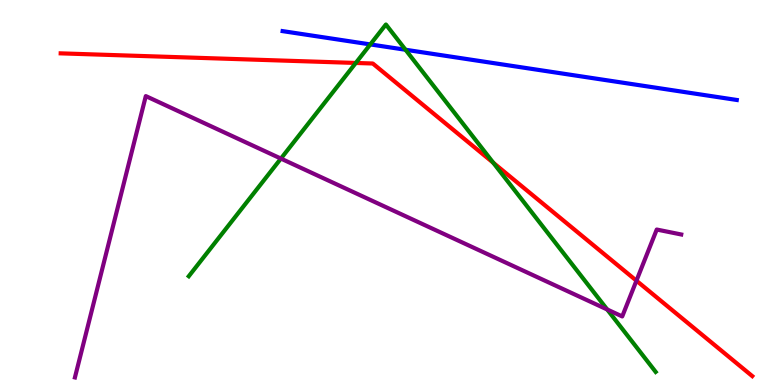[{'lines': ['blue', 'red'], 'intersections': []}, {'lines': ['green', 'red'], 'intersections': [{'x': 4.59, 'y': 8.36}, {'x': 6.36, 'y': 5.77}]}, {'lines': ['purple', 'red'], 'intersections': [{'x': 8.21, 'y': 2.71}]}, {'lines': ['blue', 'green'], 'intersections': [{'x': 4.78, 'y': 8.85}, {'x': 5.23, 'y': 8.71}]}, {'lines': ['blue', 'purple'], 'intersections': []}, {'lines': ['green', 'purple'], 'intersections': [{'x': 3.62, 'y': 5.88}, {'x': 7.83, 'y': 1.96}]}]